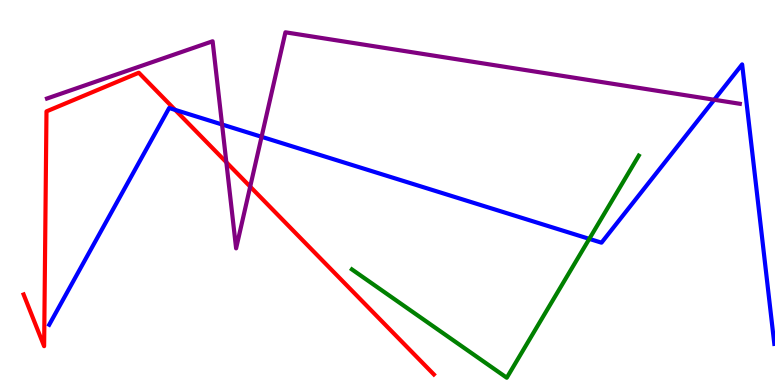[{'lines': ['blue', 'red'], 'intersections': [{'x': 2.26, 'y': 7.15}]}, {'lines': ['green', 'red'], 'intersections': []}, {'lines': ['purple', 'red'], 'intersections': [{'x': 2.92, 'y': 5.79}, {'x': 3.23, 'y': 5.15}]}, {'lines': ['blue', 'green'], 'intersections': [{'x': 7.6, 'y': 3.8}]}, {'lines': ['blue', 'purple'], 'intersections': [{'x': 2.87, 'y': 6.77}, {'x': 3.38, 'y': 6.45}, {'x': 9.22, 'y': 7.41}]}, {'lines': ['green', 'purple'], 'intersections': []}]